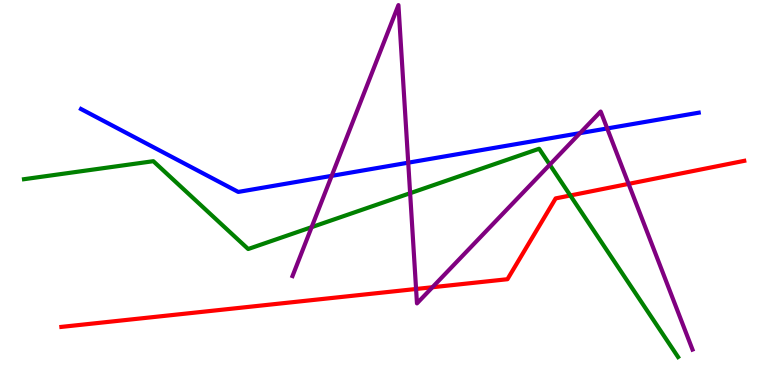[{'lines': ['blue', 'red'], 'intersections': []}, {'lines': ['green', 'red'], 'intersections': [{'x': 7.36, 'y': 4.92}]}, {'lines': ['purple', 'red'], 'intersections': [{'x': 5.37, 'y': 2.49}, {'x': 5.58, 'y': 2.54}, {'x': 8.11, 'y': 5.22}]}, {'lines': ['blue', 'green'], 'intersections': []}, {'lines': ['blue', 'purple'], 'intersections': [{'x': 4.28, 'y': 5.43}, {'x': 5.27, 'y': 5.77}, {'x': 7.48, 'y': 6.54}, {'x': 7.83, 'y': 6.66}]}, {'lines': ['green', 'purple'], 'intersections': [{'x': 4.02, 'y': 4.1}, {'x': 5.29, 'y': 4.98}, {'x': 7.09, 'y': 5.72}]}]